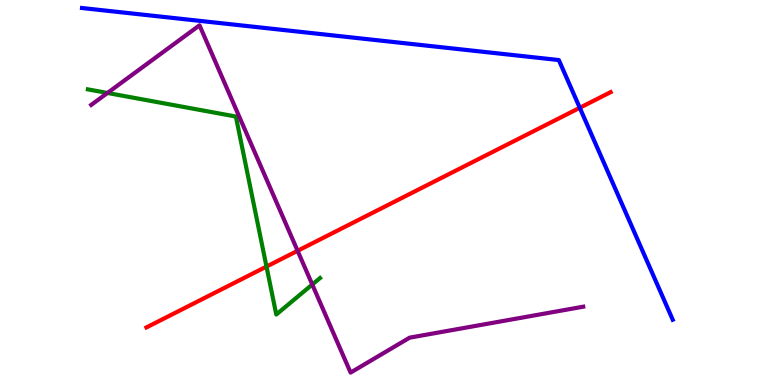[{'lines': ['blue', 'red'], 'intersections': [{'x': 7.48, 'y': 7.2}]}, {'lines': ['green', 'red'], 'intersections': [{'x': 3.44, 'y': 3.08}]}, {'lines': ['purple', 'red'], 'intersections': [{'x': 3.84, 'y': 3.49}]}, {'lines': ['blue', 'green'], 'intersections': []}, {'lines': ['blue', 'purple'], 'intersections': []}, {'lines': ['green', 'purple'], 'intersections': [{'x': 1.39, 'y': 7.59}, {'x': 4.03, 'y': 2.61}]}]